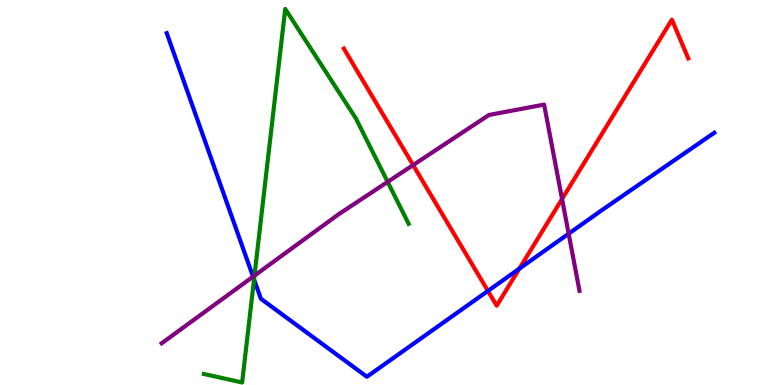[{'lines': ['blue', 'red'], 'intersections': [{'x': 6.3, 'y': 2.44}, {'x': 6.7, 'y': 3.02}]}, {'lines': ['green', 'red'], 'intersections': []}, {'lines': ['purple', 'red'], 'intersections': [{'x': 5.33, 'y': 5.71}, {'x': 7.25, 'y': 4.83}]}, {'lines': ['blue', 'green'], 'intersections': [{'x': 3.28, 'y': 2.74}]}, {'lines': ['blue', 'purple'], 'intersections': [{'x': 3.27, 'y': 2.81}, {'x': 7.34, 'y': 3.93}]}, {'lines': ['green', 'purple'], 'intersections': [{'x': 3.28, 'y': 2.84}, {'x': 5.0, 'y': 5.28}]}]